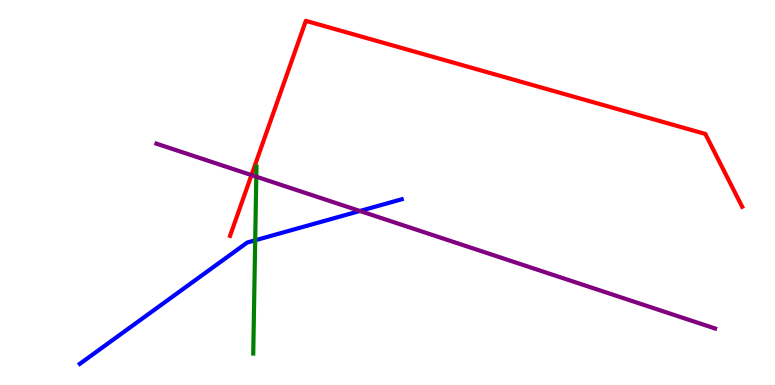[{'lines': ['blue', 'red'], 'intersections': []}, {'lines': ['green', 'red'], 'intersections': []}, {'lines': ['purple', 'red'], 'intersections': [{'x': 3.24, 'y': 5.45}]}, {'lines': ['blue', 'green'], 'intersections': [{'x': 3.29, 'y': 3.76}]}, {'lines': ['blue', 'purple'], 'intersections': [{'x': 4.64, 'y': 4.52}]}, {'lines': ['green', 'purple'], 'intersections': [{'x': 3.31, 'y': 5.41}]}]